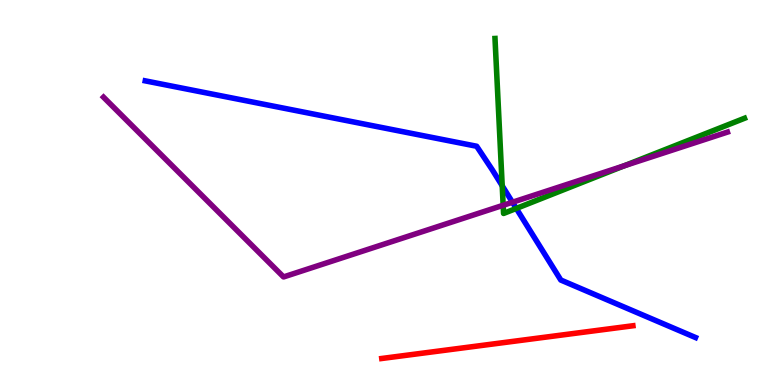[{'lines': ['blue', 'red'], 'intersections': []}, {'lines': ['green', 'red'], 'intersections': []}, {'lines': ['purple', 'red'], 'intersections': []}, {'lines': ['blue', 'green'], 'intersections': [{'x': 6.48, 'y': 5.17}, {'x': 6.66, 'y': 4.59}]}, {'lines': ['blue', 'purple'], 'intersections': [{'x': 6.61, 'y': 4.75}]}, {'lines': ['green', 'purple'], 'intersections': [{'x': 6.49, 'y': 4.67}, {'x': 8.06, 'y': 5.69}]}]